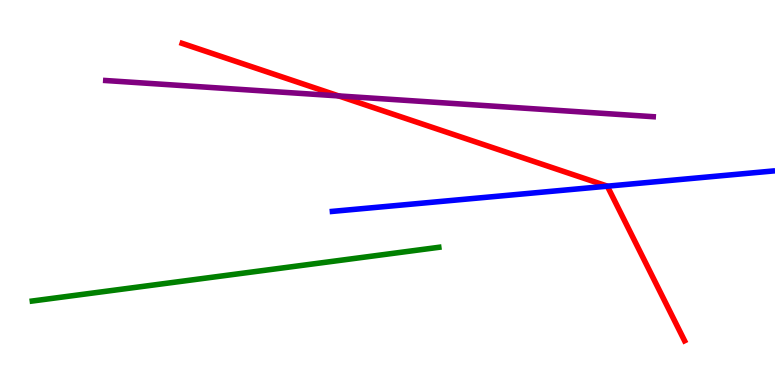[{'lines': ['blue', 'red'], 'intersections': [{'x': 7.84, 'y': 5.16}]}, {'lines': ['green', 'red'], 'intersections': []}, {'lines': ['purple', 'red'], 'intersections': [{'x': 4.37, 'y': 7.51}]}, {'lines': ['blue', 'green'], 'intersections': []}, {'lines': ['blue', 'purple'], 'intersections': []}, {'lines': ['green', 'purple'], 'intersections': []}]